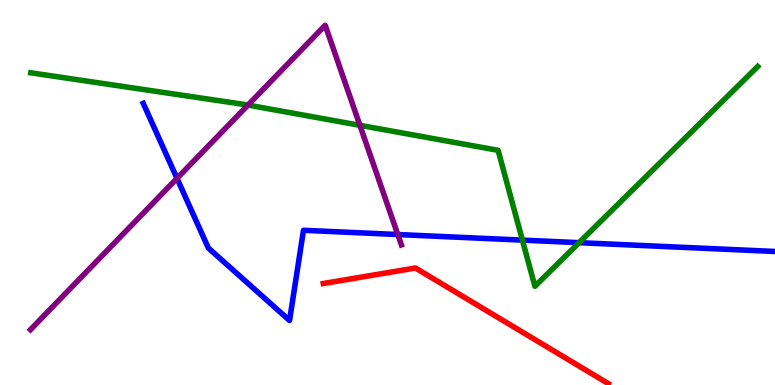[{'lines': ['blue', 'red'], 'intersections': []}, {'lines': ['green', 'red'], 'intersections': []}, {'lines': ['purple', 'red'], 'intersections': []}, {'lines': ['blue', 'green'], 'intersections': [{'x': 6.74, 'y': 3.76}, {'x': 7.47, 'y': 3.7}]}, {'lines': ['blue', 'purple'], 'intersections': [{'x': 2.28, 'y': 5.37}, {'x': 5.13, 'y': 3.91}]}, {'lines': ['green', 'purple'], 'intersections': [{'x': 3.2, 'y': 7.27}, {'x': 4.64, 'y': 6.74}]}]